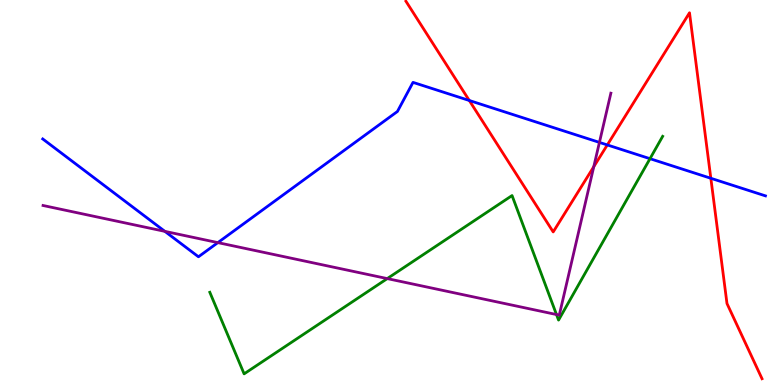[{'lines': ['blue', 'red'], 'intersections': [{'x': 6.06, 'y': 7.39}, {'x': 7.84, 'y': 6.24}, {'x': 9.17, 'y': 5.37}]}, {'lines': ['green', 'red'], 'intersections': []}, {'lines': ['purple', 'red'], 'intersections': [{'x': 7.66, 'y': 5.67}]}, {'lines': ['blue', 'green'], 'intersections': [{'x': 8.39, 'y': 5.88}]}, {'lines': ['blue', 'purple'], 'intersections': [{'x': 2.13, 'y': 3.99}, {'x': 2.81, 'y': 3.7}, {'x': 7.73, 'y': 6.3}]}, {'lines': ['green', 'purple'], 'intersections': [{'x': 5.0, 'y': 2.76}, {'x': 7.18, 'y': 1.83}]}]